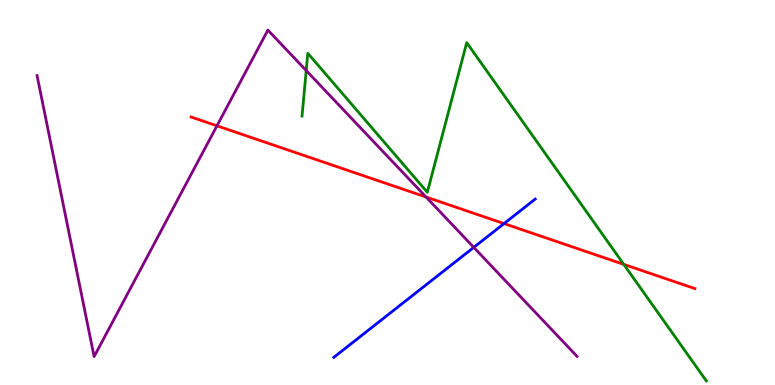[{'lines': ['blue', 'red'], 'intersections': [{'x': 6.5, 'y': 4.19}]}, {'lines': ['green', 'red'], 'intersections': [{'x': 8.05, 'y': 3.13}]}, {'lines': ['purple', 'red'], 'intersections': [{'x': 2.8, 'y': 6.73}, {'x': 5.5, 'y': 4.88}]}, {'lines': ['blue', 'green'], 'intersections': []}, {'lines': ['blue', 'purple'], 'intersections': [{'x': 6.11, 'y': 3.57}]}, {'lines': ['green', 'purple'], 'intersections': [{'x': 3.95, 'y': 8.17}]}]